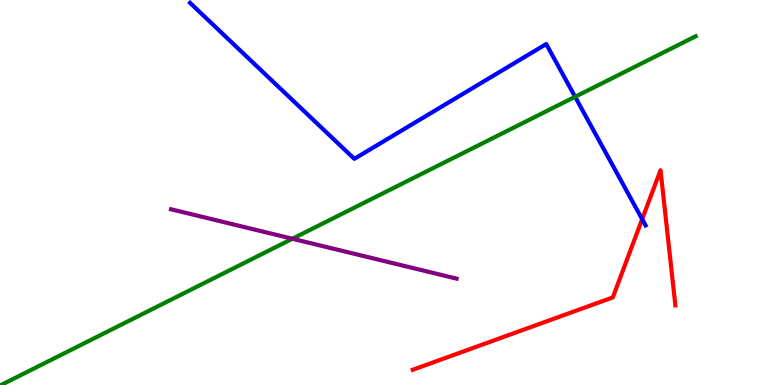[{'lines': ['blue', 'red'], 'intersections': [{'x': 8.29, 'y': 4.31}]}, {'lines': ['green', 'red'], 'intersections': []}, {'lines': ['purple', 'red'], 'intersections': []}, {'lines': ['blue', 'green'], 'intersections': [{'x': 7.42, 'y': 7.49}]}, {'lines': ['blue', 'purple'], 'intersections': []}, {'lines': ['green', 'purple'], 'intersections': [{'x': 3.77, 'y': 3.8}]}]